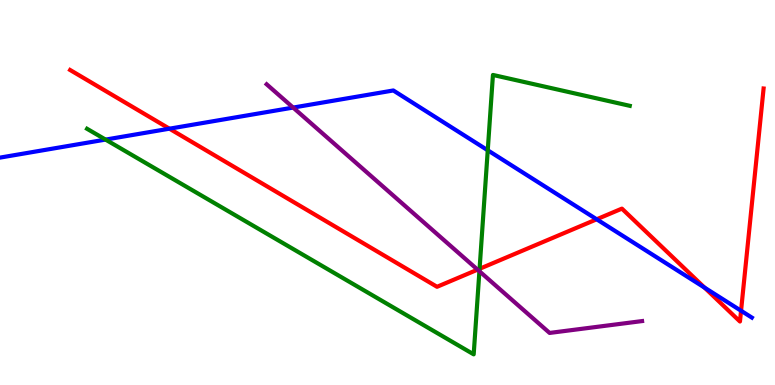[{'lines': ['blue', 'red'], 'intersections': [{'x': 2.19, 'y': 6.66}, {'x': 7.7, 'y': 4.3}, {'x': 9.09, 'y': 2.53}, {'x': 9.56, 'y': 1.93}]}, {'lines': ['green', 'red'], 'intersections': [{'x': 6.19, 'y': 3.02}]}, {'lines': ['purple', 'red'], 'intersections': [{'x': 6.16, 'y': 3.0}]}, {'lines': ['blue', 'green'], 'intersections': [{'x': 1.36, 'y': 6.37}, {'x': 6.29, 'y': 6.1}]}, {'lines': ['blue', 'purple'], 'intersections': [{'x': 3.78, 'y': 7.21}]}, {'lines': ['green', 'purple'], 'intersections': [{'x': 6.19, 'y': 2.95}]}]